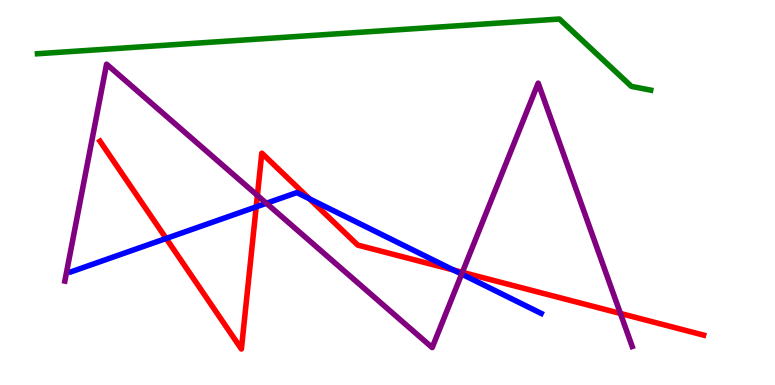[{'lines': ['blue', 'red'], 'intersections': [{'x': 2.14, 'y': 3.81}, {'x': 3.31, 'y': 4.63}, {'x': 3.99, 'y': 4.84}, {'x': 5.85, 'y': 2.99}]}, {'lines': ['green', 'red'], 'intersections': []}, {'lines': ['purple', 'red'], 'intersections': [{'x': 3.32, 'y': 4.92}, {'x': 5.97, 'y': 2.93}, {'x': 8.01, 'y': 1.86}]}, {'lines': ['blue', 'green'], 'intersections': []}, {'lines': ['blue', 'purple'], 'intersections': [{'x': 3.44, 'y': 4.72}, {'x': 5.96, 'y': 2.88}]}, {'lines': ['green', 'purple'], 'intersections': []}]